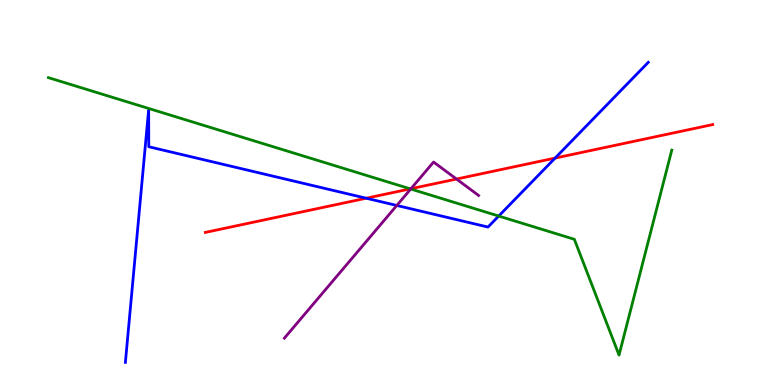[{'lines': ['blue', 'red'], 'intersections': [{'x': 4.73, 'y': 4.85}, {'x': 7.16, 'y': 5.89}]}, {'lines': ['green', 'red'], 'intersections': [{'x': 5.29, 'y': 5.09}]}, {'lines': ['purple', 'red'], 'intersections': [{'x': 5.3, 'y': 5.1}, {'x': 5.89, 'y': 5.35}]}, {'lines': ['blue', 'green'], 'intersections': [{'x': 6.44, 'y': 4.39}]}, {'lines': ['blue', 'purple'], 'intersections': [{'x': 5.12, 'y': 4.66}]}, {'lines': ['green', 'purple'], 'intersections': [{'x': 5.3, 'y': 5.09}]}]